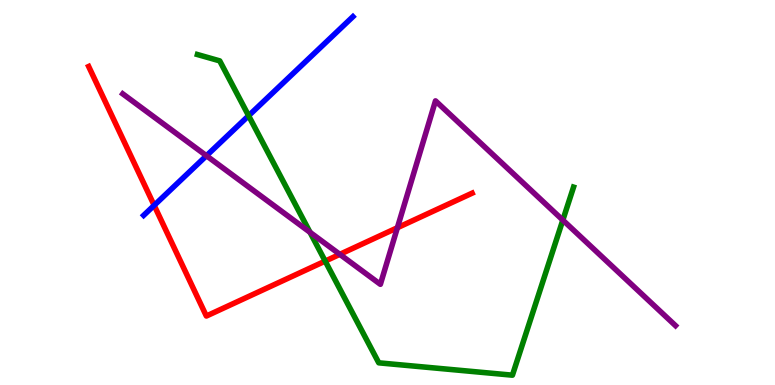[{'lines': ['blue', 'red'], 'intersections': [{'x': 1.99, 'y': 4.67}]}, {'lines': ['green', 'red'], 'intersections': [{'x': 4.2, 'y': 3.22}]}, {'lines': ['purple', 'red'], 'intersections': [{'x': 4.38, 'y': 3.39}, {'x': 5.13, 'y': 4.09}]}, {'lines': ['blue', 'green'], 'intersections': [{'x': 3.21, 'y': 6.99}]}, {'lines': ['blue', 'purple'], 'intersections': [{'x': 2.66, 'y': 5.95}]}, {'lines': ['green', 'purple'], 'intersections': [{'x': 4.0, 'y': 3.97}, {'x': 7.26, 'y': 4.28}]}]